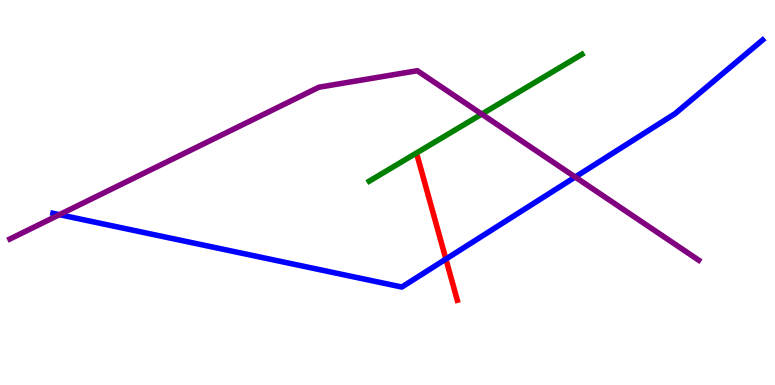[{'lines': ['blue', 'red'], 'intersections': [{'x': 5.75, 'y': 3.27}]}, {'lines': ['green', 'red'], 'intersections': []}, {'lines': ['purple', 'red'], 'intersections': []}, {'lines': ['blue', 'green'], 'intersections': []}, {'lines': ['blue', 'purple'], 'intersections': [{'x': 0.767, 'y': 4.42}, {'x': 7.42, 'y': 5.4}]}, {'lines': ['green', 'purple'], 'intersections': [{'x': 6.22, 'y': 7.04}]}]